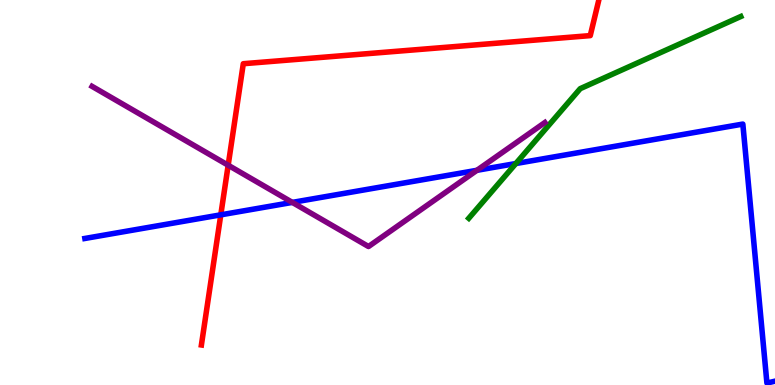[{'lines': ['blue', 'red'], 'intersections': [{'x': 2.85, 'y': 4.42}]}, {'lines': ['green', 'red'], 'intersections': []}, {'lines': ['purple', 'red'], 'intersections': [{'x': 2.94, 'y': 5.71}]}, {'lines': ['blue', 'green'], 'intersections': [{'x': 6.66, 'y': 5.75}]}, {'lines': ['blue', 'purple'], 'intersections': [{'x': 3.77, 'y': 4.74}, {'x': 6.15, 'y': 5.58}]}, {'lines': ['green', 'purple'], 'intersections': []}]